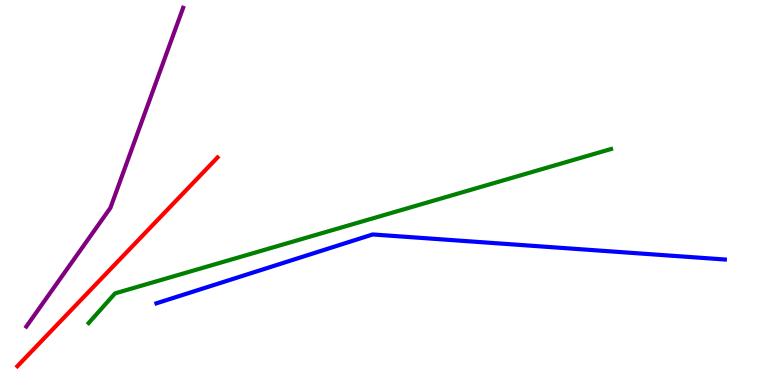[{'lines': ['blue', 'red'], 'intersections': []}, {'lines': ['green', 'red'], 'intersections': []}, {'lines': ['purple', 'red'], 'intersections': []}, {'lines': ['blue', 'green'], 'intersections': []}, {'lines': ['blue', 'purple'], 'intersections': []}, {'lines': ['green', 'purple'], 'intersections': []}]